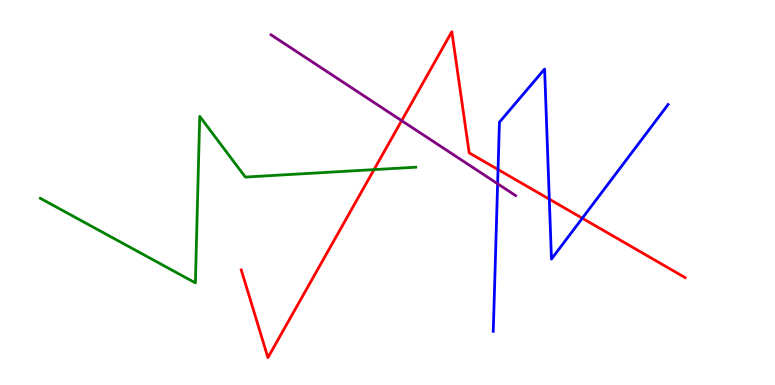[{'lines': ['blue', 'red'], 'intersections': [{'x': 6.43, 'y': 5.6}, {'x': 7.09, 'y': 4.83}, {'x': 7.51, 'y': 4.33}]}, {'lines': ['green', 'red'], 'intersections': [{'x': 4.83, 'y': 5.59}]}, {'lines': ['purple', 'red'], 'intersections': [{'x': 5.18, 'y': 6.87}]}, {'lines': ['blue', 'green'], 'intersections': []}, {'lines': ['blue', 'purple'], 'intersections': [{'x': 6.42, 'y': 5.23}]}, {'lines': ['green', 'purple'], 'intersections': []}]